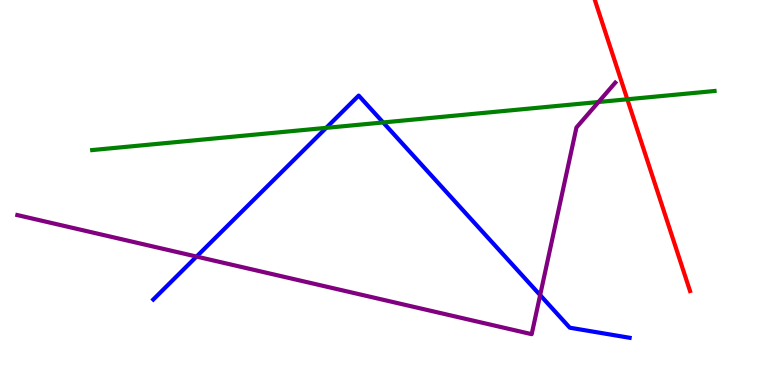[{'lines': ['blue', 'red'], 'intersections': []}, {'lines': ['green', 'red'], 'intersections': [{'x': 8.09, 'y': 7.42}]}, {'lines': ['purple', 'red'], 'intersections': []}, {'lines': ['blue', 'green'], 'intersections': [{'x': 4.21, 'y': 6.68}, {'x': 4.94, 'y': 6.82}]}, {'lines': ['blue', 'purple'], 'intersections': [{'x': 2.54, 'y': 3.34}, {'x': 6.97, 'y': 2.34}]}, {'lines': ['green', 'purple'], 'intersections': [{'x': 7.72, 'y': 7.35}]}]